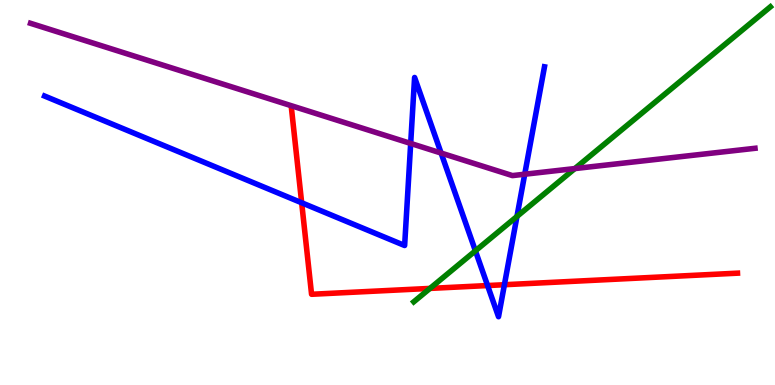[{'lines': ['blue', 'red'], 'intersections': [{'x': 3.89, 'y': 4.73}, {'x': 6.29, 'y': 2.58}, {'x': 6.51, 'y': 2.6}]}, {'lines': ['green', 'red'], 'intersections': [{'x': 5.55, 'y': 2.51}]}, {'lines': ['purple', 'red'], 'intersections': []}, {'lines': ['blue', 'green'], 'intersections': [{'x': 6.13, 'y': 3.48}, {'x': 6.67, 'y': 4.38}]}, {'lines': ['blue', 'purple'], 'intersections': [{'x': 5.3, 'y': 6.27}, {'x': 5.69, 'y': 6.02}, {'x': 6.77, 'y': 5.47}]}, {'lines': ['green', 'purple'], 'intersections': [{'x': 7.42, 'y': 5.62}]}]